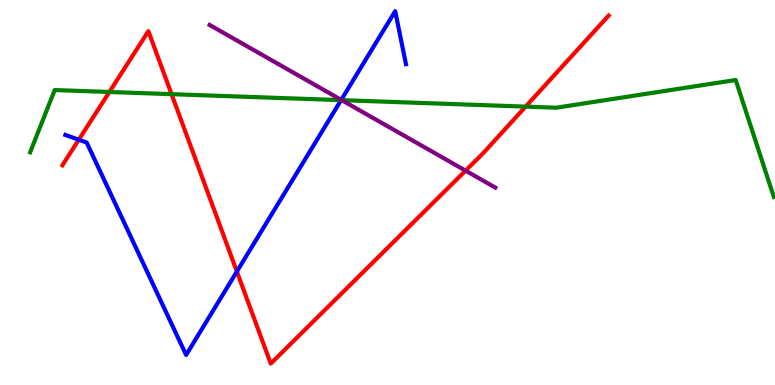[{'lines': ['blue', 'red'], 'intersections': [{'x': 1.02, 'y': 6.37}, {'x': 3.06, 'y': 2.95}]}, {'lines': ['green', 'red'], 'intersections': [{'x': 1.41, 'y': 7.61}, {'x': 2.21, 'y': 7.55}, {'x': 6.78, 'y': 7.23}]}, {'lines': ['purple', 'red'], 'intersections': [{'x': 6.01, 'y': 5.57}]}, {'lines': ['blue', 'green'], 'intersections': [{'x': 4.4, 'y': 7.4}]}, {'lines': ['blue', 'purple'], 'intersections': [{'x': 4.4, 'y': 7.41}]}, {'lines': ['green', 'purple'], 'intersections': [{'x': 4.41, 'y': 7.4}]}]